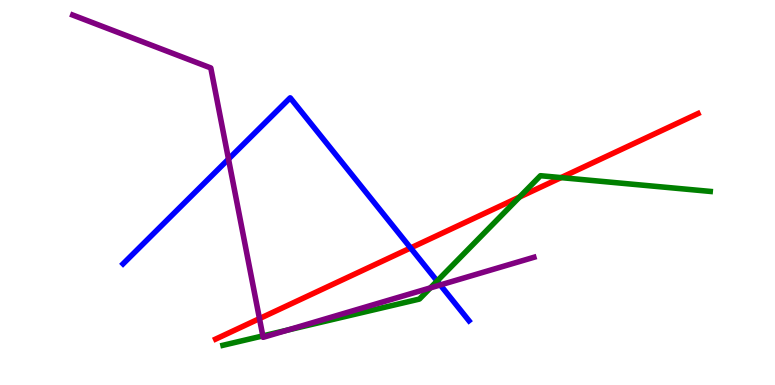[{'lines': ['blue', 'red'], 'intersections': [{'x': 5.3, 'y': 3.56}]}, {'lines': ['green', 'red'], 'intersections': [{'x': 6.7, 'y': 4.88}, {'x': 7.24, 'y': 5.39}]}, {'lines': ['purple', 'red'], 'intersections': [{'x': 3.35, 'y': 1.72}]}, {'lines': ['blue', 'green'], 'intersections': [{'x': 5.64, 'y': 2.7}]}, {'lines': ['blue', 'purple'], 'intersections': [{'x': 2.95, 'y': 5.87}, {'x': 5.68, 'y': 2.6}]}, {'lines': ['green', 'purple'], 'intersections': [{'x': 3.39, 'y': 1.28}, {'x': 3.71, 'y': 1.43}, {'x': 5.55, 'y': 2.52}]}]